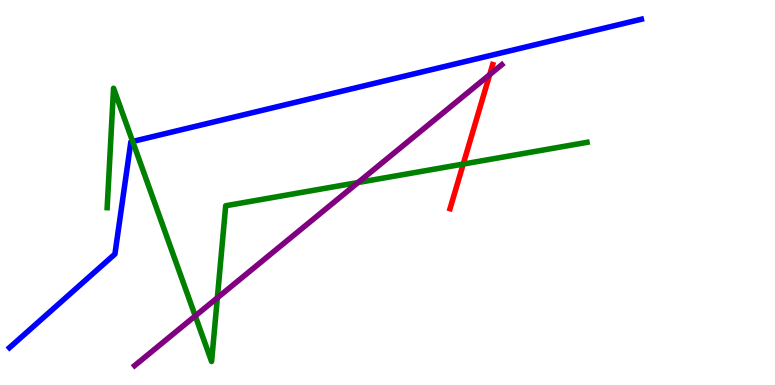[{'lines': ['blue', 'red'], 'intersections': []}, {'lines': ['green', 'red'], 'intersections': [{'x': 5.98, 'y': 5.74}]}, {'lines': ['purple', 'red'], 'intersections': [{'x': 6.32, 'y': 8.06}]}, {'lines': ['blue', 'green'], 'intersections': [{'x': 1.71, 'y': 6.33}]}, {'lines': ['blue', 'purple'], 'intersections': []}, {'lines': ['green', 'purple'], 'intersections': [{'x': 2.52, 'y': 1.79}, {'x': 2.8, 'y': 2.26}, {'x': 4.62, 'y': 5.26}]}]